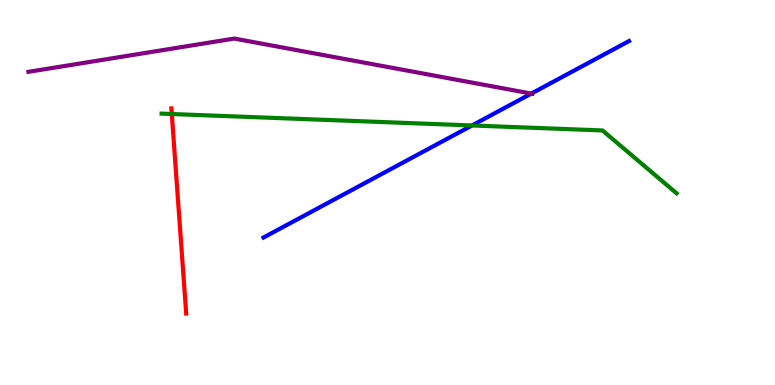[{'lines': ['blue', 'red'], 'intersections': []}, {'lines': ['green', 'red'], 'intersections': [{'x': 2.22, 'y': 7.04}]}, {'lines': ['purple', 'red'], 'intersections': []}, {'lines': ['blue', 'green'], 'intersections': [{'x': 6.09, 'y': 6.74}]}, {'lines': ['blue', 'purple'], 'intersections': [{'x': 6.86, 'y': 7.57}]}, {'lines': ['green', 'purple'], 'intersections': []}]